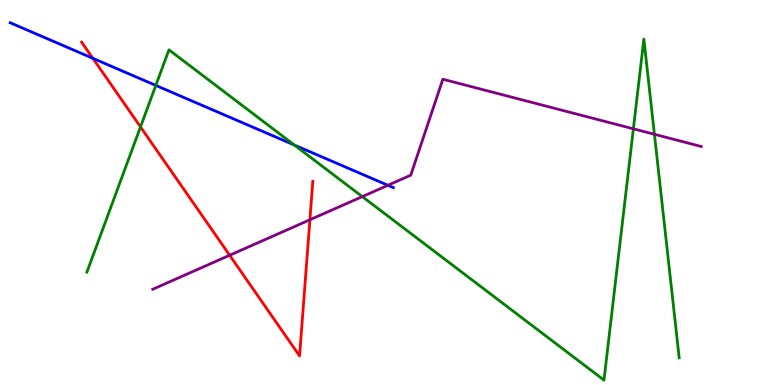[{'lines': ['blue', 'red'], 'intersections': [{'x': 1.2, 'y': 8.49}]}, {'lines': ['green', 'red'], 'intersections': [{'x': 1.81, 'y': 6.7}]}, {'lines': ['purple', 'red'], 'intersections': [{'x': 2.96, 'y': 3.37}, {'x': 4.0, 'y': 4.29}]}, {'lines': ['blue', 'green'], 'intersections': [{'x': 2.01, 'y': 7.78}, {'x': 3.8, 'y': 6.23}]}, {'lines': ['blue', 'purple'], 'intersections': [{'x': 5.0, 'y': 5.19}]}, {'lines': ['green', 'purple'], 'intersections': [{'x': 4.67, 'y': 4.89}, {'x': 8.17, 'y': 6.65}, {'x': 8.44, 'y': 6.51}]}]